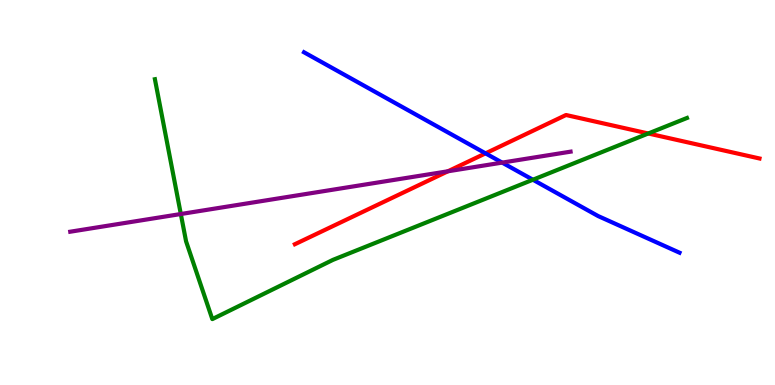[{'lines': ['blue', 'red'], 'intersections': [{'x': 6.27, 'y': 6.02}]}, {'lines': ['green', 'red'], 'intersections': [{'x': 8.36, 'y': 6.53}]}, {'lines': ['purple', 'red'], 'intersections': [{'x': 5.78, 'y': 5.55}]}, {'lines': ['blue', 'green'], 'intersections': [{'x': 6.88, 'y': 5.33}]}, {'lines': ['blue', 'purple'], 'intersections': [{'x': 6.48, 'y': 5.78}]}, {'lines': ['green', 'purple'], 'intersections': [{'x': 2.33, 'y': 4.44}]}]